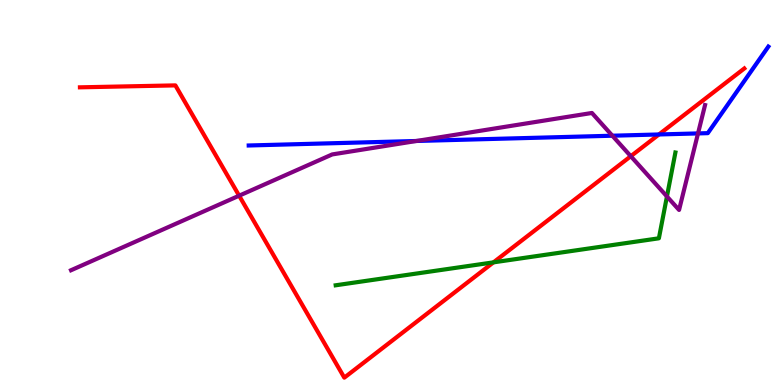[{'lines': ['blue', 'red'], 'intersections': [{'x': 8.5, 'y': 6.51}]}, {'lines': ['green', 'red'], 'intersections': [{'x': 6.37, 'y': 3.19}]}, {'lines': ['purple', 'red'], 'intersections': [{'x': 3.09, 'y': 4.92}, {'x': 8.14, 'y': 5.94}]}, {'lines': ['blue', 'green'], 'intersections': []}, {'lines': ['blue', 'purple'], 'intersections': [{'x': 5.37, 'y': 6.34}, {'x': 7.9, 'y': 6.47}, {'x': 9.01, 'y': 6.53}]}, {'lines': ['green', 'purple'], 'intersections': [{'x': 8.61, 'y': 4.9}]}]